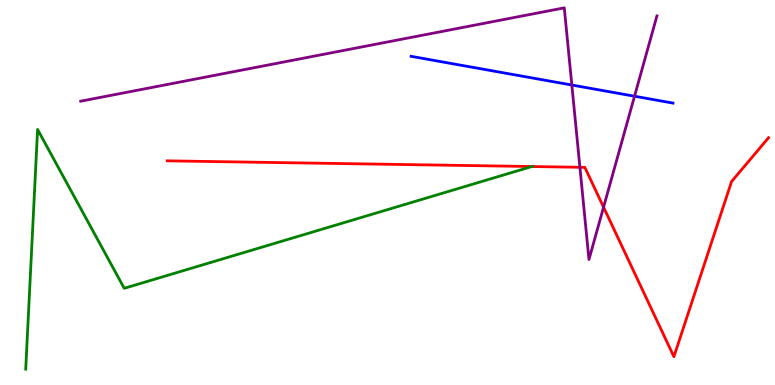[{'lines': ['blue', 'red'], 'intersections': []}, {'lines': ['green', 'red'], 'intersections': [{'x': 6.86, 'y': 5.67}]}, {'lines': ['purple', 'red'], 'intersections': [{'x': 7.48, 'y': 5.66}, {'x': 7.79, 'y': 4.62}]}, {'lines': ['blue', 'green'], 'intersections': []}, {'lines': ['blue', 'purple'], 'intersections': [{'x': 7.38, 'y': 7.79}, {'x': 8.19, 'y': 7.5}]}, {'lines': ['green', 'purple'], 'intersections': []}]